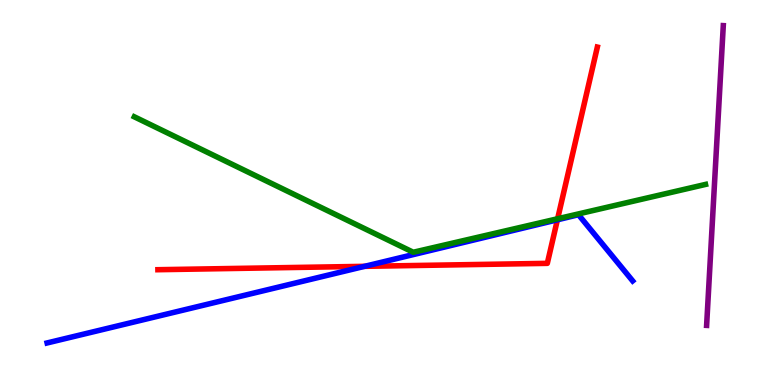[{'lines': ['blue', 'red'], 'intersections': [{'x': 4.7, 'y': 3.08}, {'x': 7.19, 'y': 4.29}]}, {'lines': ['green', 'red'], 'intersections': [{'x': 7.2, 'y': 4.32}]}, {'lines': ['purple', 'red'], 'intersections': []}, {'lines': ['blue', 'green'], 'intersections': []}, {'lines': ['blue', 'purple'], 'intersections': []}, {'lines': ['green', 'purple'], 'intersections': []}]